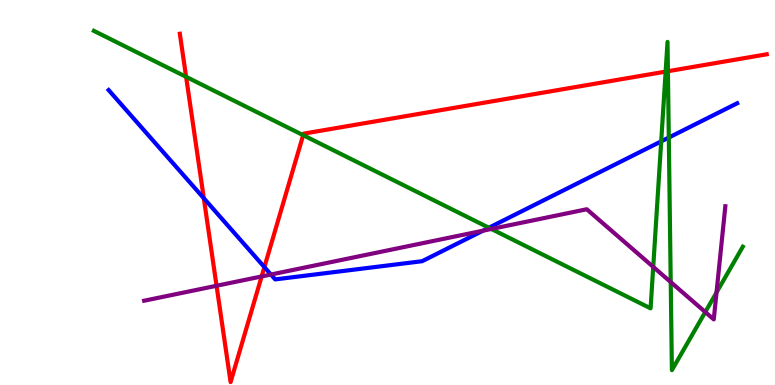[{'lines': ['blue', 'red'], 'intersections': [{'x': 2.63, 'y': 4.85}, {'x': 3.41, 'y': 3.06}]}, {'lines': ['green', 'red'], 'intersections': [{'x': 2.4, 'y': 8.0}, {'x': 3.91, 'y': 6.49}, {'x': 8.59, 'y': 8.14}, {'x': 8.62, 'y': 8.15}]}, {'lines': ['purple', 'red'], 'intersections': [{'x': 2.79, 'y': 2.58}, {'x': 3.38, 'y': 2.82}]}, {'lines': ['blue', 'green'], 'intersections': [{'x': 6.31, 'y': 4.08}, {'x': 8.53, 'y': 6.33}, {'x': 8.63, 'y': 6.43}]}, {'lines': ['blue', 'purple'], 'intersections': [{'x': 3.5, 'y': 2.87}, {'x': 6.23, 'y': 4.01}]}, {'lines': ['green', 'purple'], 'intersections': [{'x': 6.34, 'y': 4.05}, {'x': 8.43, 'y': 3.07}, {'x': 8.65, 'y': 2.67}, {'x': 9.1, 'y': 1.89}, {'x': 9.25, 'y': 2.4}]}]